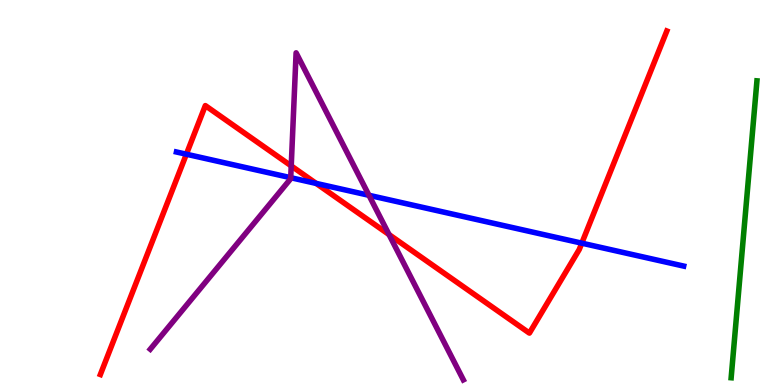[{'lines': ['blue', 'red'], 'intersections': [{'x': 2.4, 'y': 5.99}, {'x': 4.08, 'y': 5.24}, {'x': 7.51, 'y': 3.68}]}, {'lines': ['green', 'red'], 'intersections': []}, {'lines': ['purple', 'red'], 'intersections': [{'x': 3.76, 'y': 5.69}, {'x': 5.02, 'y': 3.91}]}, {'lines': ['blue', 'green'], 'intersections': []}, {'lines': ['blue', 'purple'], 'intersections': [{'x': 3.75, 'y': 5.38}, {'x': 4.76, 'y': 4.93}]}, {'lines': ['green', 'purple'], 'intersections': []}]